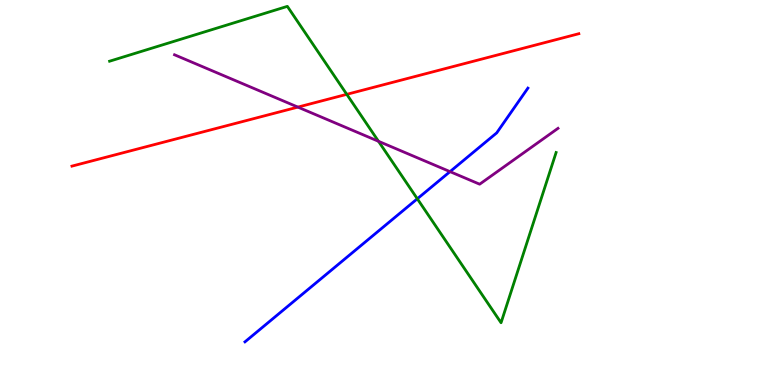[{'lines': ['blue', 'red'], 'intersections': []}, {'lines': ['green', 'red'], 'intersections': [{'x': 4.47, 'y': 7.55}]}, {'lines': ['purple', 'red'], 'intersections': [{'x': 3.84, 'y': 7.22}]}, {'lines': ['blue', 'green'], 'intersections': [{'x': 5.38, 'y': 4.84}]}, {'lines': ['blue', 'purple'], 'intersections': [{'x': 5.81, 'y': 5.54}]}, {'lines': ['green', 'purple'], 'intersections': [{'x': 4.88, 'y': 6.33}]}]